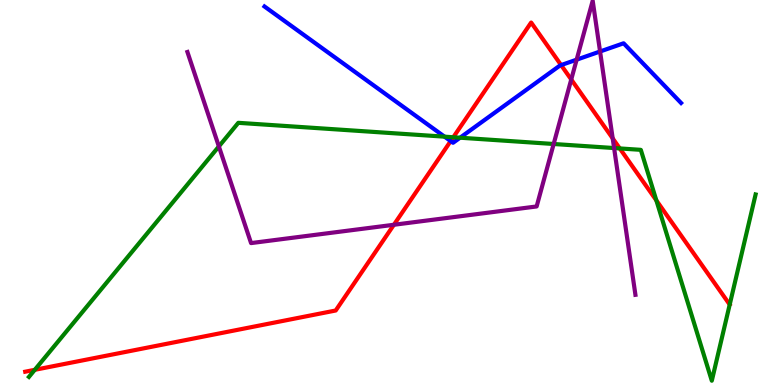[{'lines': ['blue', 'red'], 'intersections': [{'x': 5.82, 'y': 6.34}, {'x': 7.24, 'y': 8.31}]}, {'lines': ['green', 'red'], 'intersections': [{'x': 0.449, 'y': 0.394}, {'x': 5.85, 'y': 6.44}, {'x': 8.0, 'y': 6.14}, {'x': 8.47, 'y': 4.79}]}, {'lines': ['purple', 'red'], 'intersections': [{'x': 5.08, 'y': 4.16}, {'x': 7.37, 'y': 7.94}, {'x': 7.91, 'y': 6.41}]}, {'lines': ['blue', 'green'], 'intersections': [{'x': 5.74, 'y': 6.45}, {'x': 5.94, 'y': 6.42}]}, {'lines': ['blue', 'purple'], 'intersections': [{'x': 7.44, 'y': 8.45}, {'x': 7.74, 'y': 8.66}]}, {'lines': ['green', 'purple'], 'intersections': [{'x': 2.82, 'y': 6.2}, {'x': 7.14, 'y': 6.26}, {'x': 7.92, 'y': 6.15}]}]